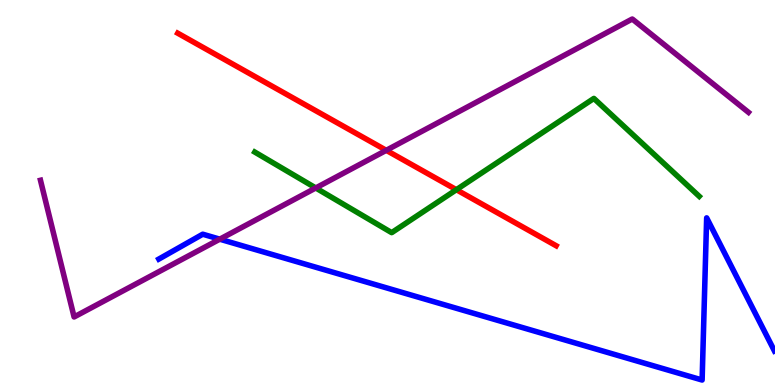[{'lines': ['blue', 'red'], 'intersections': []}, {'lines': ['green', 'red'], 'intersections': [{'x': 5.89, 'y': 5.07}]}, {'lines': ['purple', 'red'], 'intersections': [{'x': 4.98, 'y': 6.1}]}, {'lines': ['blue', 'green'], 'intersections': []}, {'lines': ['blue', 'purple'], 'intersections': [{'x': 2.84, 'y': 3.79}]}, {'lines': ['green', 'purple'], 'intersections': [{'x': 4.07, 'y': 5.12}]}]